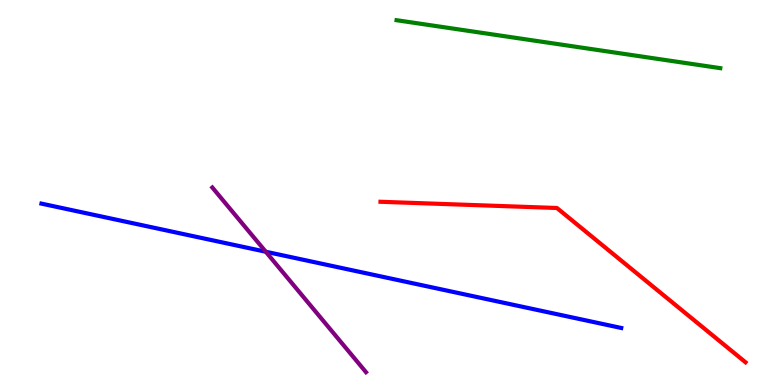[{'lines': ['blue', 'red'], 'intersections': []}, {'lines': ['green', 'red'], 'intersections': []}, {'lines': ['purple', 'red'], 'intersections': []}, {'lines': ['blue', 'green'], 'intersections': []}, {'lines': ['blue', 'purple'], 'intersections': [{'x': 3.43, 'y': 3.46}]}, {'lines': ['green', 'purple'], 'intersections': []}]